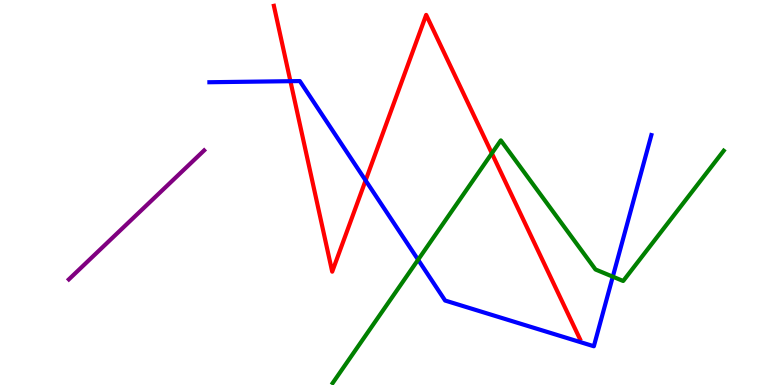[{'lines': ['blue', 'red'], 'intersections': [{'x': 3.75, 'y': 7.89}, {'x': 4.72, 'y': 5.31}]}, {'lines': ['green', 'red'], 'intersections': [{'x': 6.35, 'y': 6.02}]}, {'lines': ['purple', 'red'], 'intersections': []}, {'lines': ['blue', 'green'], 'intersections': [{'x': 5.39, 'y': 3.25}, {'x': 7.91, 'y': 2.81}]}, {'lines': ['blue', 'purple'], 'intersections': []}, {'lines': ['green', 'purple'], 'intersections': []}]